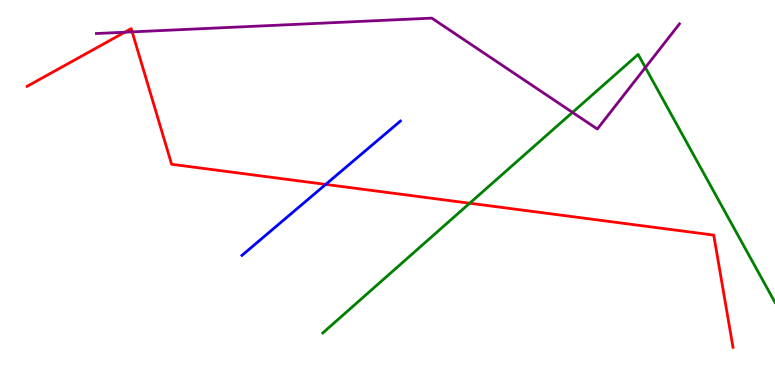[{'lines': ['blue', 'red'], 'intersections': [{'x': 4.2, 'y': 5.21}]}, {'lines': ['green', 'red'], 'intersections': [{'x': 6.06, 'y': 4.72}]}, {'lines': ['purple', 'red'], 'intersections': [{'x': 1.61, 'y': 9.16}, {'x': 1.71, 'y': 9.17}]}, {'lines': ['blue', 'green'], 'intersections': []}, {'lines': ['blue', 'purple'], 'intersections': []}, {'lines': ['green', 'purple'], 'intersections': [{'x': 7.39, 'y': 7.08}, {'x': 8.33, 'y': 8.25}]}]